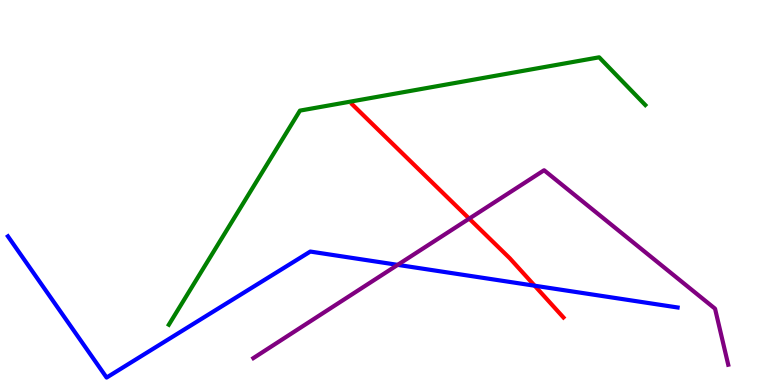[{'lines': ['blue', 'red'], 'intersections': [{'x': 6.9, 'y': 2.58}]}, {'lines': ['green', 'red'], 'intersections': []}, {'lines': ['purple', 'red'], 'intersections': [{'x': 6.05, 'y': 4.32}]}, {'lines': ['blue', 'green'], 'intersections': []}, {'lines': ['blue', 'purple'], 'intersections': [{'x': 5.13, 'y': 3.12}]}, {'lines': ['green', 'purple'], 'intersections': []}]